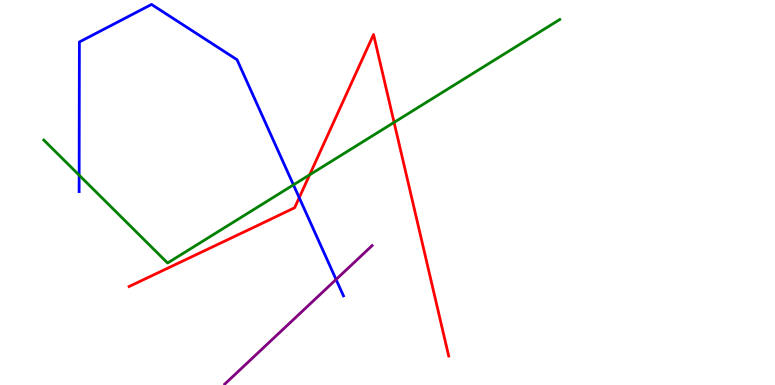[{'lines': ['blue', 'red'], 'intersections': [{'x': 3.86, 'y': 4.87}]}, {'lines': ['green', 'red'], 'intersections': [{'x': 4.0, 'y': 5.46}, {'x': 5.09, 'y': 6.82}]}, {'lines': ['purple', 'red'], 'intersections': []}, {'lines': ['blue', 'green'], 'intersections': [{'x': 1.02, 'y': 5.45}, {'x': 3.79, 'y': 5.2}]}, {'lines': ['blue', 'purple'], 'intersections': [{'x': 4.34, 'y': 2.74}]}, {'lines': ['green', 'purple'], 'intersections': []}]